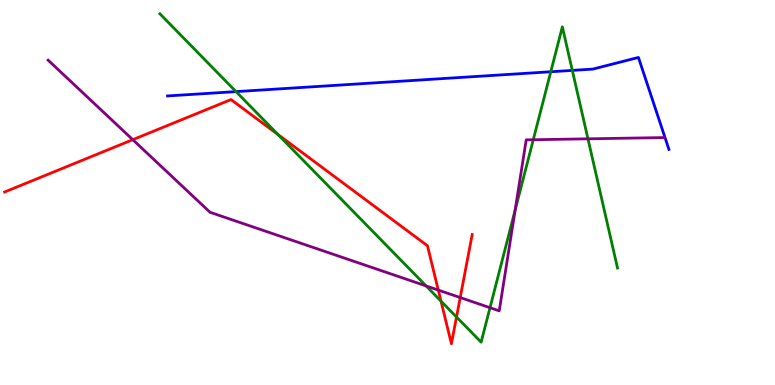[{'lines': ['blue', 'red'], 'intersections': []}, {'lines': ['green', 'red'], 'intersections': [{'x': 3.59, 'y': 6.5}, {'x': 5.69, 'y': 2.18}, {'x': 5.89, 'y': 1.77}]}, {'lines': ['purple', 'red'], 'intersections': [{'x': 1.71, 'y': 6.37}, {'x': 5.66, 'y': 2.47}, {'x': 5.94, 'y': 2.27}]}, {'lines': ['blue', 'green'], 'intersections': [{'x': 3.05, 'y': 7.62}, {'x': 7.11, 'y': 8.14}, {'x': 7.38, 'y': 8.17}]}, {'lines': ['blue', 'purple'], 'intersections': []}, {'lines': ['green', 'purple'], 'intersections': [{'x': 5.5, 'y': 2.57}, {'x': 6.32, 'y': 2.01}, {'x': 6.65, 'y': 4.54}, {'x': 6.88, 'y': 6.37}, {'x': 7.59, 'y': 6.39}]}]